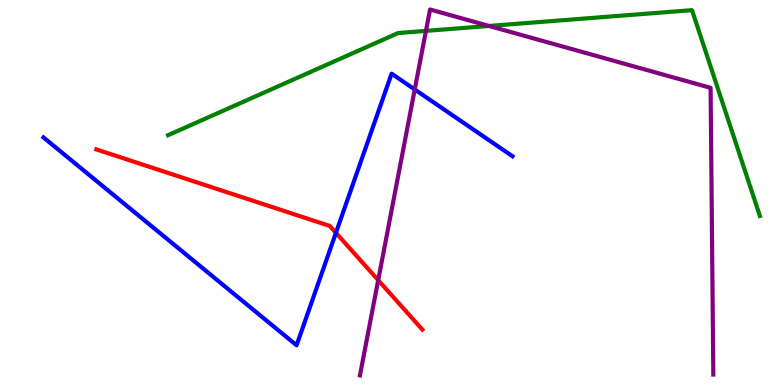[{'lines': ['blue', 'red'], 'intersections': [{'x': 4.33, 'y': 3.95}]}, {'lines': ['green', 'red'], 'intersections': []}, {'lines': ['purple', 'red'], 'intersections': [{'x': 4.88, 'y': 2.72}]}, {'lines': ['blue', 'green'], 'intersections': []}, {'lines': ['blue', 'purple'], 'intersections': [{'x': 5.35, 'y': 7.68}]}, {'lines': ['green', 'purple'], 'intersections': [{'x': 5.5, 'y': 9.2}, {'x': 6.31, 'y': 9.33}]}]